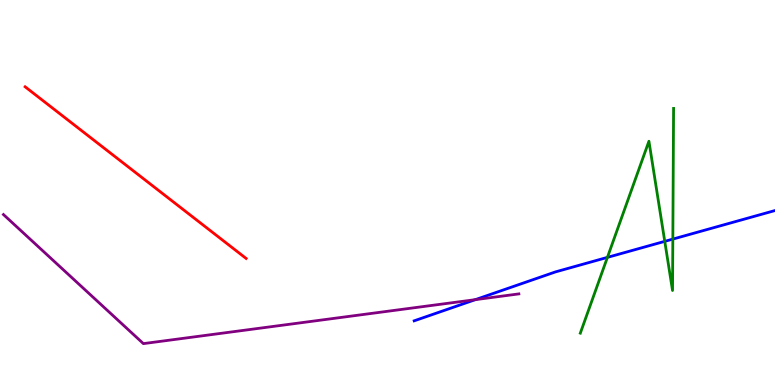[{'lines': ['blue', 'red'], 'intersections': []}, {'lines': ['green', 'red'], 'intersections': []}, {'lines': ['purple', 'red'], 'intersections': []}, {'lines': ['blue', 'green'], 'intersections': [{'x': 7.84, 'y': 3.31}, {'x': 8.58, 'y': 3.73}, {'x': 8.68, 'y': 3.79}]}, {'lines': ['blue', 'purple'], 'intersections': [{'x': 6.13, 'y': 2.22}]}, {'lines': ['green', 'purple'], 'intersections': []}]